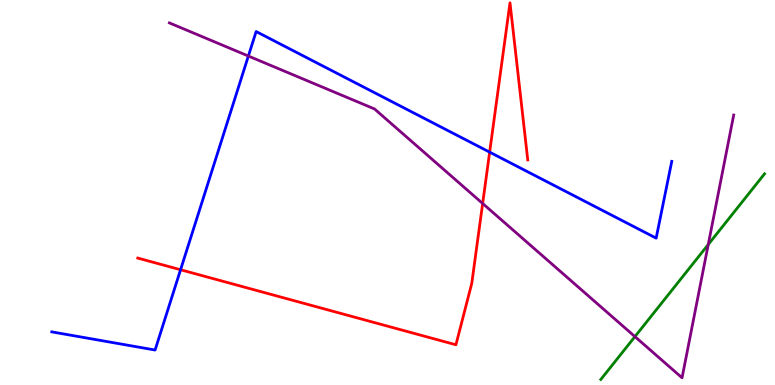[{'lines': ['blue', 'red'], 'intersections': [{'x': 2.33, 'y': 2.99}, {'x': 6.32, 'y': 6.05}]}, {'lines': ['green', 'red'], 'intersections': []}, {'lines': ['purple', 'red'], 'intersections': [{'x': 6.23, 'y': 4.71}]}, {'lines': ['blue', 'green'], 'intersections': []}, {'lines': ['blue', 'purple'], 'intersections': [{'x': 3.2, 'y': 8.54}]}, {'lines': ['green', 'purple'], 'intersections': [{'x': 8.19, 'y': 1.26}, {'x': 9.14, 'y': 3.65}]}]